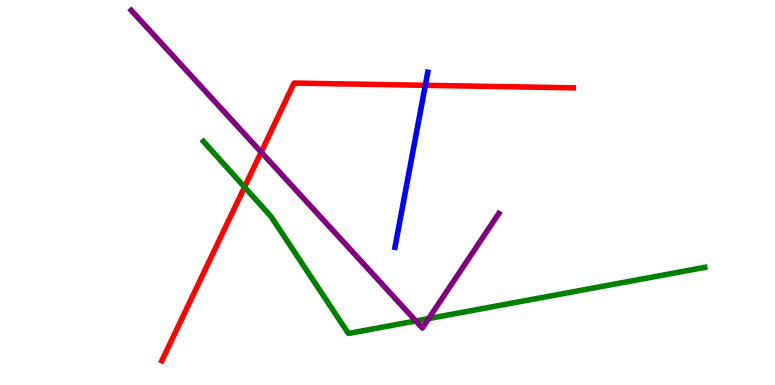[{'lines': ['blue', 'red'], 'intersections': [{'x': 5.49, 'y': 7.78}]}, {'lines': ['green', 'red'], 'intersections': [{'x': 3.16, 'y': 5.14}]}, {'lines': ['purple', 'red'], 'intersections': [{'x': 3.37, 'y': 6.05}]}, {'lines': ['blue', 'green'], 'intersections': []}, {'lines': ['blue', 'purple'], 'intersections': []}, {'lines': ['green', 'purple'], 'intersections': [{'x': 5.37, 'y': 1.66}, {'x': 5.53, 'y': 1.73}]}]